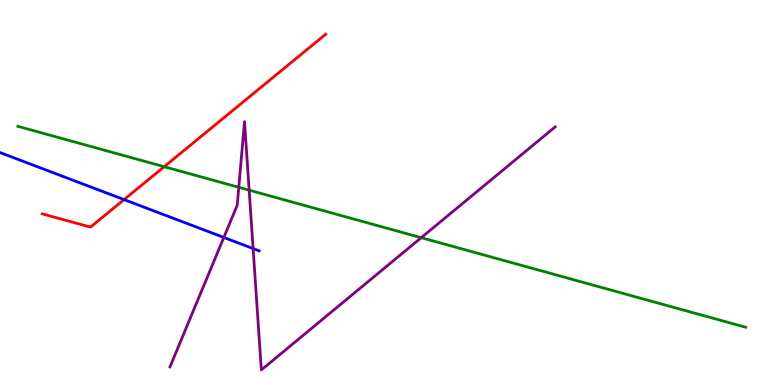[{'lines': ['blue', 'red'], 'intersections': [{'x': 1.6, 'y': 4.82}]}, {'lines': ['green', 'red'], 'intersections': [{'x': 2.12, 'y': 5.67}]}, {'lines': ['purple', 'red'], 'intersections': []}, {'lines': ['blue', 'green'], 'intersections': []}, {'lines': ['blue', 'purple'], 'intersections': [{'x': 2.89, 'y': 3.83}, {'x': 3.27, 'y': 3.54}]}, {'lines': ['green', 'purple'], 'intersections': [{'x': 3.08, 'y': 5.13}, {'x': 3.21, 'y': 5.06}, {'x': 5.44, 'y': 3.83}]}]